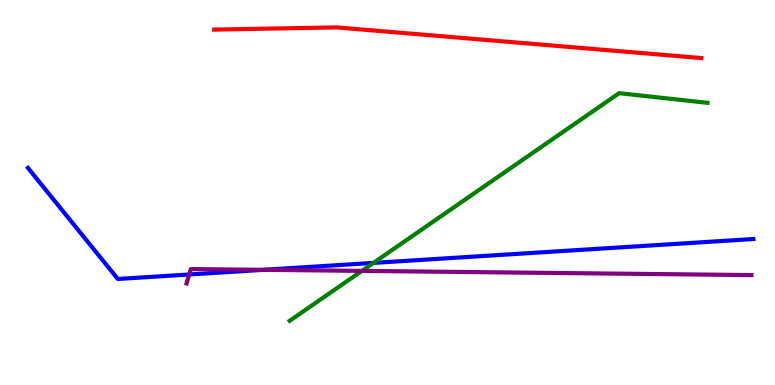[{'lines': ['blue', 'red'], 'intersections': []}, {'lines': ['green', 'red'], 'intersections': []}, {'lines': ['purple', 'red'], 'intersections': []}, {'lines': ['blue', 'green'], 'intersections': [{'x': 4.82, 'y': 3.17}]}, {'lines': ['blue', 'purple'], 'intersections': [{'x': 2.44, 'y': 2.87}, {'x': 3.4, 'y': 2.99}]}, {'lines': ['green', 'purple'], 'intersections': [{'x': 4.67, 'y': 2.96}]}]